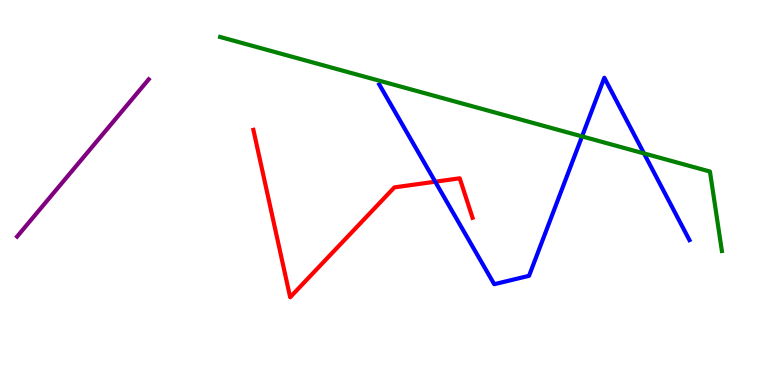[{'lines': ['blue', 'red'], 'intersections': [{'x': 5.62, 'y': 5.28}]}, {'lines': ['green', 'red'], 'intersections': []}, {'lines': ['purple', 'red'], 'intersections': []}, {'lines': ['blue', 'green'], 'intersections': [{'x': 7.51, 'y': 6.46}, {'x': 8.31, 'y': 6.01}]}, {'lines': ['blue', 'purple'], 'intersections': []}, {'lines': ['green', 'purple'], 'intersections': []}]